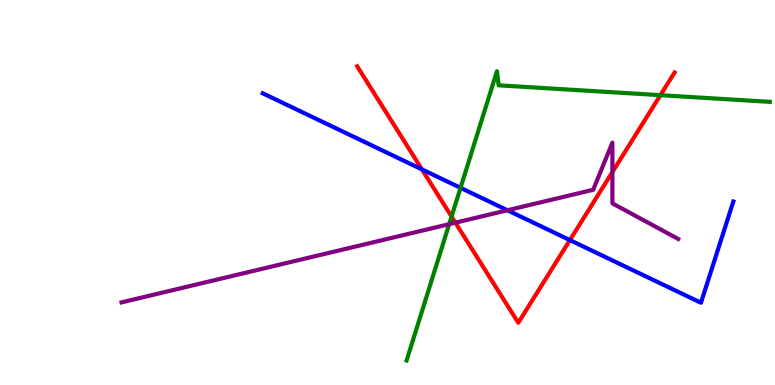[{'lines': ['blue', 'red'], 'intersections': [{'x': 5.44, 'y': 5.6}, {'x': 7.35, 'y': 3.76}]}, {'lines': ['green', 'red'], 'intersections': [{'x': 5.83, 'y': 4.38}, {'x': 8.52, 'y': 7.53}]}, {'lines': ['purple', 'red'], 'intersections': [{'x': 5.88, 'y': 4.22}, {'x': 7.9, 'y': 5.53}]}, {'lines': ['blue', 'green'], 'intersections': [{'x': 5.94, 'y': 5.12}]}, {'lines': ['blue', 'purple'], 'intersections': [{'x': 6.55, 'y': 4.54}]}, {'lines': ['green', 'purple'], 'intersections': [{'x': 5.8, 'y': 4.18}]}]